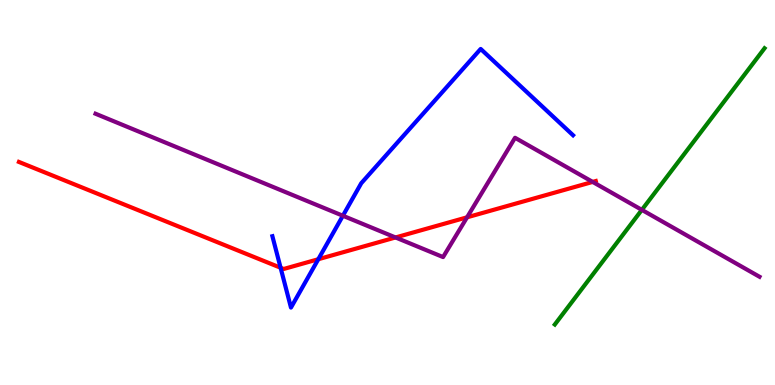[{'lines': ['blue', 'red'], 'intersections': [{'x': 3.62, 'y': 3.05}, {'x': 4.11, 'y': 3.27}]}, {'lines': ['green', 'red'], 'intersections': []}, {'lines': ['purple', 'red'], 'intersections': [{'x': 5.1, 'y': 3.83}, {'x': 6.03, 'y': 4.36}, {'x': 7.65, 'y': 5.27}]}, {'lines': ['blue', 'green'], 'intersections': []}, {'lines': ['blue', 'purple'], 'intersections': [{'x': 4.42, 'y': 4.4}]}, {'lines': ['green', 'purple'], 'intersections': [{'x': 8.28, 'y': 4.55}]}]